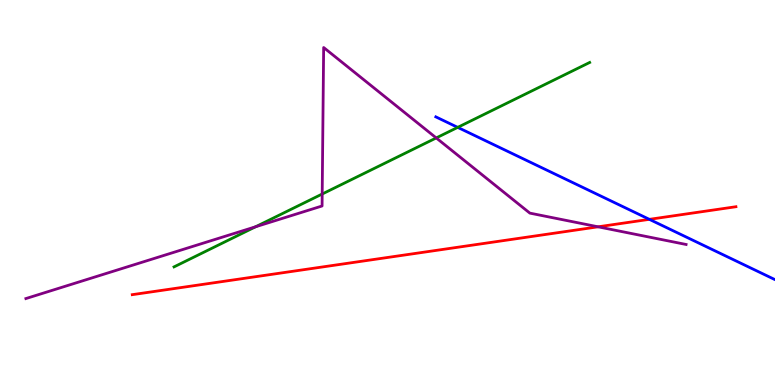[{'lines': ['blue', 'red'], 'intersections': [{'x': 8.38, 'y': 4.3}]}, {'lines': ['green', 'red'], 'intersections': []}, {'lines': ['purple', 'red'], 'intersections': [{'x': 7.72, 'y': 4.11}]}, {'lines': ['blue', 'green'], 'intersections': [{'x': 5.91, 'y': 6.69}]}, {'lines': ['blue', 'purple'], 'intersections': []}, {'lines': ['green', 'purple'], 'intersections': [{'x': 3.3, 'y': 4.11}, {'x': 4.16, 'y': 4.96}, {'x': 5.63, 'y': 6.42}]}]